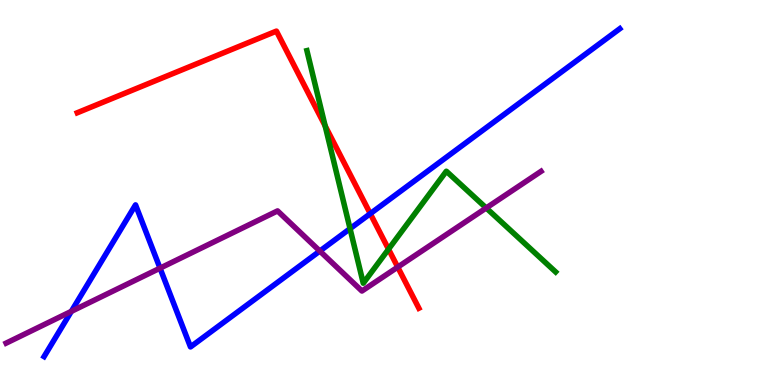[{'lines': ['blue', 'red'], 'intersections': [{'x': 4.78, 'y': 4.45}]}, {'lines': ['green', 'red'], 'intersections': [{'x': 4.2, 'y': 6.73}, {'x': 5.01, 'y': 3.53}]}, {'lines': ['purple', 'red'], 'intersections': [{'x': 5.13, 'y': 3.06}]}, {'lines': ['blue', 'green'], 'intersections': [{'x': 4.52, 'y': 4.06}]}, {'lines': ['blue', 'purple'], 'intersections': [{'x': 0.92, 'y': 1.91}, {'x': 2.06, 'y': 3.03}, {'x': 4.13, 'y': 3.48}]}, {'lines': ['green', 'purple'], 'intersections': [{'x': 6.27, 'y': 4.6}]}]